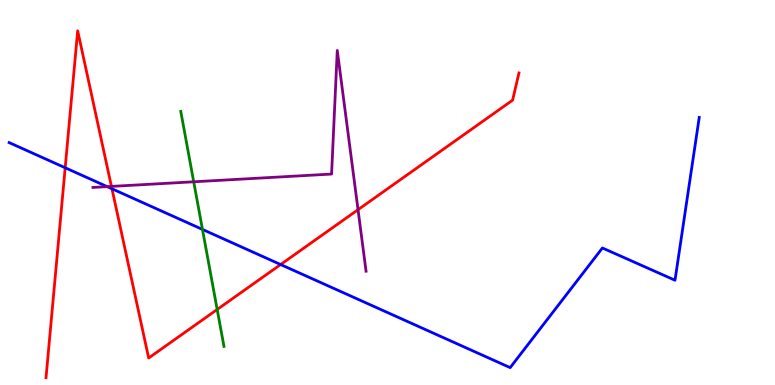[{'lines': ['blue', 'red'], 'intersections': [{'x': 0.841, 'y': 5.64}, {'x': 1.44, 'y': 5.1}, {'x': 3.62, 'y': 3.13}]}, {'lines': ['green', 'red'], 'intersections': [{'x': 2.8, 'y': 1.96}]}, {'lines': ['purple', 'red'], 'intersections': [{'x': 1.44, 'y': 5.16}, {'x': 4.62, 'y': 4.55}]}, {'lines': ['blue', 'green'], 'intersections': [{'x': 2.61, 'y': 4.04}]}, {'lines': ['blue', 'purple'], 'intersections': [{'x': 1.38, 'y': 5.15}]}, {'lines': ['green', 'purple'], 'intersections': [{'x': 2.5, 'y': 5.28}]}]